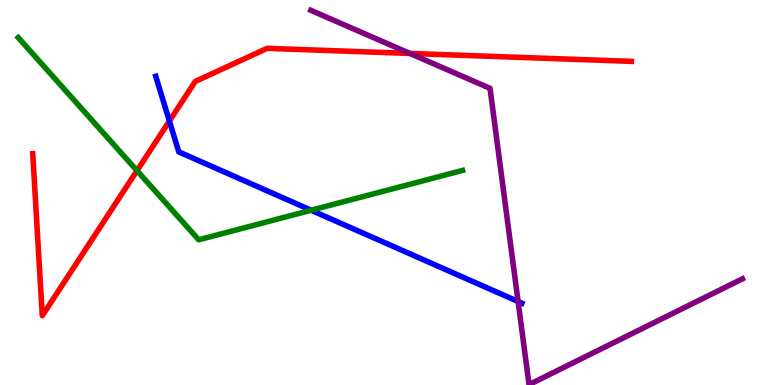[{'lines': ['blue', 'red'], 'intersections': [{'x': 2.19, 'y': 6.86}]}, {'lines': ['green', 'red'], 'intersections': [{'x': 1.77, 'y': 5.57}]}, {'lines': ['purple', 'red'], 'intersections': [{'x': 5.29, 'y': 8.61}]}, {'lines': ['blue', 'green'], 'intersections': [{'x': 4.01, 'y': 4.54}]}, {'lines': ['blue', 'purple'], 'intersections': [{'x': 6.69, 'y': 2.17}]}, {'lines': ['green', 'purple'], 'intersections': []}]